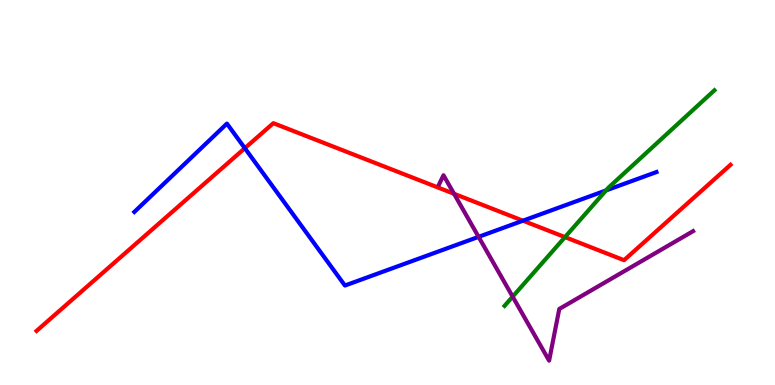[{'lines': ['blue', 'red'], 'intersections': [{'x': 3.16, 'y': 6.15}, {'x': 6.75, 'y': 4.27}]}, {'lines': ['green', 'red'], 'intersections': [{'x': 7.29, 'y': 3.84}]}, {'lines': ['purple', 'red'], 'intersections': [{'x': 5.86, 'y': 4.97}]}, {'lines': ['blue', 'green'], 'intersections': [{'x': 7.82, 'y': 5.05}]}, {'lines': ['blue', 'purple'], 'intersections': [{'x': 6.18, 'y': 3.85}]}, {'lines': ['green', 'purple'], 'intersections': [{'x': 6.61, 'y': 2.3}]}]